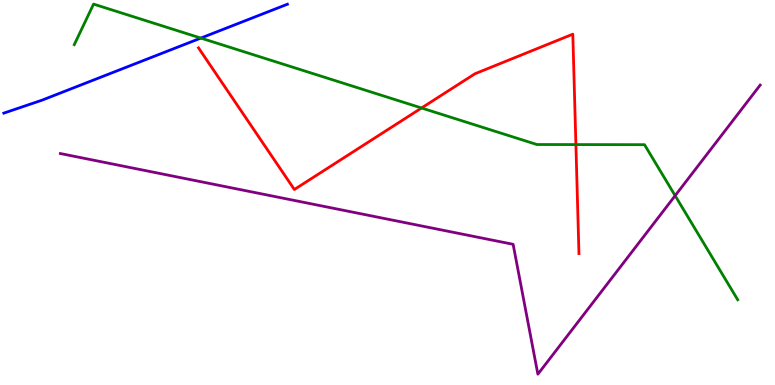[{'lines': ['blue', 'red'], 'intersections': []}, {'lines': ['green', 'red'], 'intersections': [{'x': 5.44, 'y': 7.2}, {'x': 7.43, 'y': 6.24}]}, {'lines': ['purple', 'red'], 'intersections': []}, {'lines': ['blue', 'green'], 'intersections': [{'x': 2.59, 'y': 9.01}]}, {'lines': ['blue', 'purple'], 'intersections': []}, {'lines': ['green', 'purple'], 'intersections': [{'x': 8.71, 'y': 4.92}]}]